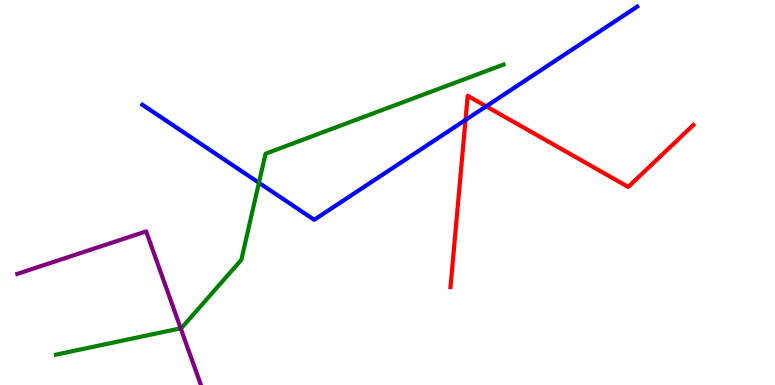[{'lines': ['blue', 'red'], 'intersections': [{'x': 6.01, 'y': 6.88}, {'x': 6.27, 'y': 7.24}]}, {'lines': ['green', 'red'], 'intersections': []}, {'lines': ['purple', 'red'], 'intersections': []}, {'lines': ['blue', 'green'], 'intersections': [{'x': 3.34, 'y': 5.25}]}, {'lines': ['blue', 'purple'], 'intersections': []}, {'lines': ['green', 'purple'], 'intersections': [{'x': 2.33, 'y': 1.47}]}]